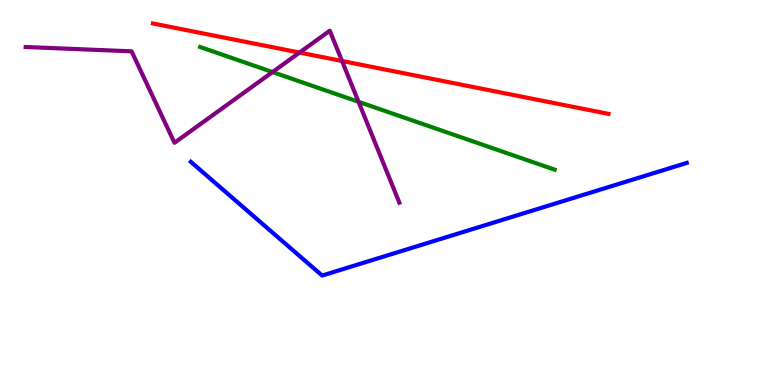[{'lines': ['blue', 'red'], 'intersections': []}, {'lines': ['green', 'red'], 'intersections': []}, {'lines': ['purple', 'red'], 'intersections': [{'x': 3.86, 'y': 8.63}, {'x': 4.41, 'y': 8.42}]}, {'lines': ['blue', 'green'], 'intersections': []}, {'lines': ['blue', 'purple'], 'intersections': []}, {'lines': ['green', 'purple'], 'intersections': [{'x': 3.52, 'y': 8.13}, {'x': 4.63, 'y': 7.36}]}]